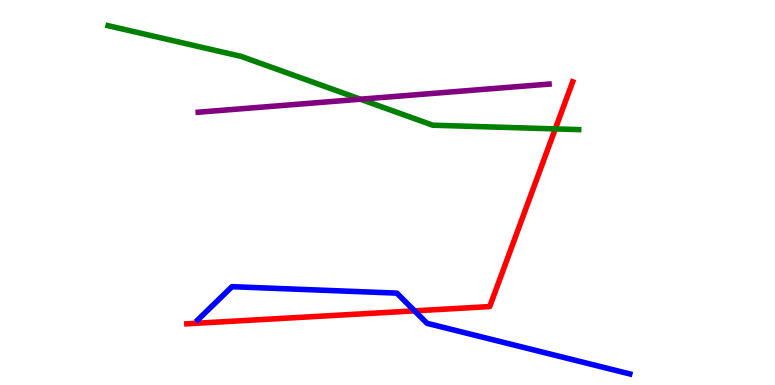[{'lines': ['blue', 'red'], 'intersections': [{'x': 5.35, 'y': 1.93}]}, {'lines': ['green', 'red'], 'intersections': [{'x': 7.17, 'y': 6.65}]}, {'lines': ['purple', 'red'], 'intersections': []}, {'lines': ['blue', 'green'], 'intersections': []}, {'lines': ['blue', 'purple'], 'intersections': []}, {'lines': ['green', 'purple'], 'intersections': [{'x': 4.65, 'y': 7.42}]}]